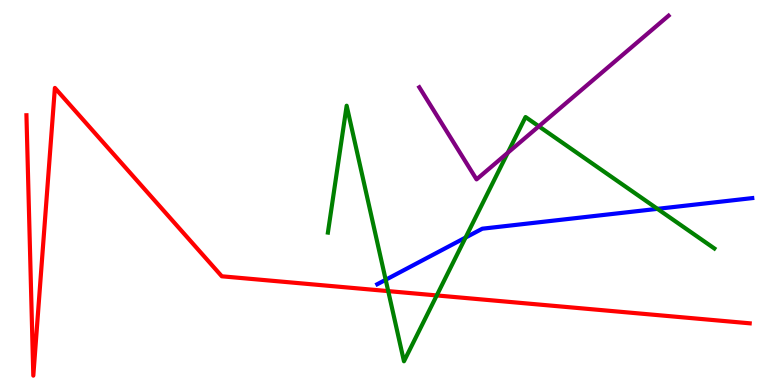[{'lines': ['blue', 'red'], 'intersections': []}, {'lines': ['green', 'red'], 'intersections': [{'x': 5.01, 'y': 2.44}, {'x': 5.64, 'y': 2.33}]}, {'lines': ['purple', 'red'], 'intersections': []}, {'lines': ['blue', 'green'], 'intersections': [{'x': 4.98, 'y': 2.73}, {'x': 6.01, 'y': 3.83}, {'x': 8.48, 'y': 4.58}]}, {'lines': ['blue', 'purple'], 'intersections': []}, {'lines': ['green', 'purple'], 'intersections': [{'x': 6.55, 'y': 6.03}, {'x': 6.95, 'y': 6.72}]}]